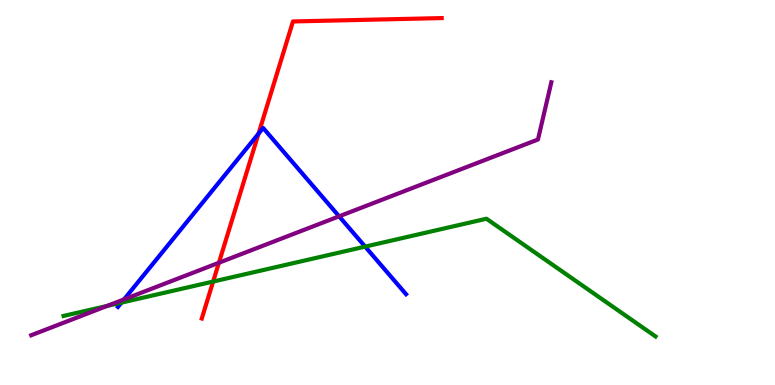[{'lines': ['blue', 'red'], 'intersections': [{'x': 3.34, 'y': 6.53}]}, {'lines': ['green', 'red'], 'intersections': [{'x': 2.75, 'y': 2.69}]}, {'lines': ['purple', 'red'], 'intersections': [{'x': 2.82, 'y': 3.18}]}, {'lines': ['blue', 'green'], 'intersections': [{'x': 1.57, 'y': 2.14}, {'x': 4.71, 'y': 3.59}]}, {'lines': ['blue', 'purple'], 'intersections': [{'x': 1.6, 'y': 2.22}, {'x': 4.38, 'y': 4.38}]}, {'lines': ['green', 'purple'], 'intersections': [{'x': 1.38, 'y': 2.05}]}]